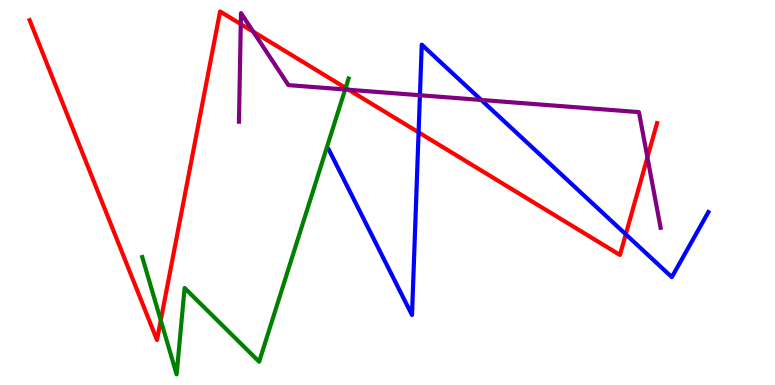[{'lines': ['blue', 'red'], 'intersections': [{'x': 5.4, 'y': 6.56}, {'x': 8.07, 'y': 3.91}]}, {'lines': ['green', 'red'], 'intersections': [{'x': 2.07, 'y': 1.68}, {'x': 4.46, 'y': 7.72}]}, {'lines': ['purple', 'red'], 'intersections': [{'x': 3.11, 'y': 9.37}, {'x': 3.27, 'y': 9.18}, {'x': 4.5, 'y': 7.67}, {'x': 8.35, 'y': 5.91}]}, {'lines': ['blue', 'green'], 'intersections': []}, {'lines': ['blue', 'purple'], 'intersections': [{'x': 5.42, 'y': 7.53}, {'x': 6.21, 'y': 7.4}]}, {'lines': ['green', 'purple'], 'intersections': [{'x': 4.45, 'y': 7.68}]}]